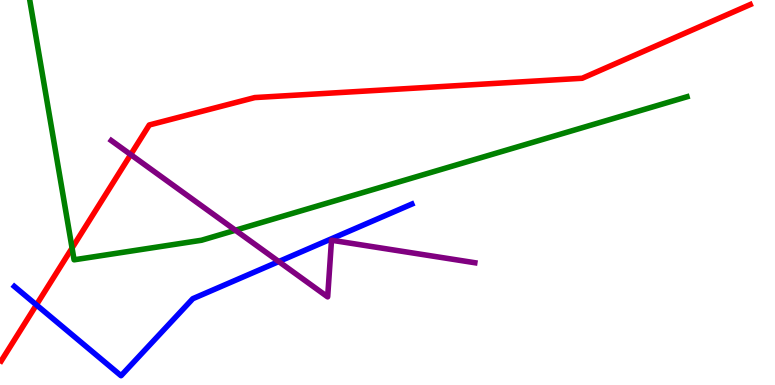[{'lines': ['blue', 'red'], 'intersections': [{'x': 0.47, 'y': 2.08}]}, {'lines': ['green', 'red'], 'intersections': [{'x': 0.93, 'y': 3.56}]}, {'lines': ['purple', 'red'], 'intersections': [{'x': 1.69, 'y': 5.98}]}, {'lines': ['blue', 'green'], 'intersections': []}, {'lines': ['blue', 'purple'], 'intersections': [{'x': 3.6, 'y': 3.21}]}, {'lines': ['green', 'purple'], 'intersections': [{'x': 3.04, 'y': 4.02}]}]